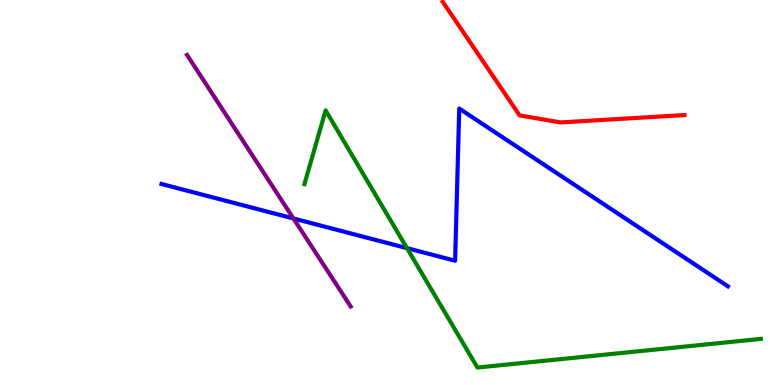[{'lines': ['blue', 'red'], 'intersections': []}, {'lines': ['green', 'red'], 'intersections': []}, {'lines': ['purple', 'red'], 'intersections': []}, {'lines': ['blue', 'green'], 'intersections': [{'x': 5.25, 'y': 3.55}]}, {'lines': ['blue', 'purple'], 'intersections': [{'x': 3.79, 'y': 4.33}]}, {'lines': ['green', 'purple'], 'intersections': []}]